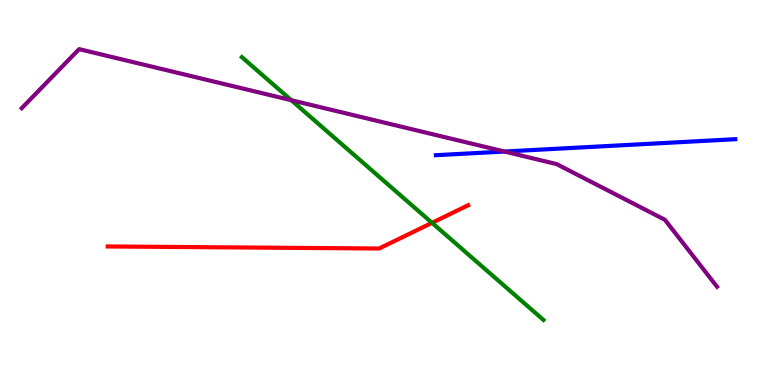[{'lines': ['blue', 'red'], 'intersections': []}, {'lines': ['green', 'red'], 'intersections': [{'x': 5.57, 'y': 4.21}]}, {'lines': ['purple', 'red'], 'intersections': []}, {'lines': ['blue', 'green'], 'intersections': []}, {'lines': ['blue', 'purple'], 'intersections': [{'x': 6.51, 'y': 6.06}]}, {'lines': ['green', 'purple'], 'intersections': [{'x': 3.76, 'y': 7.4}]}]